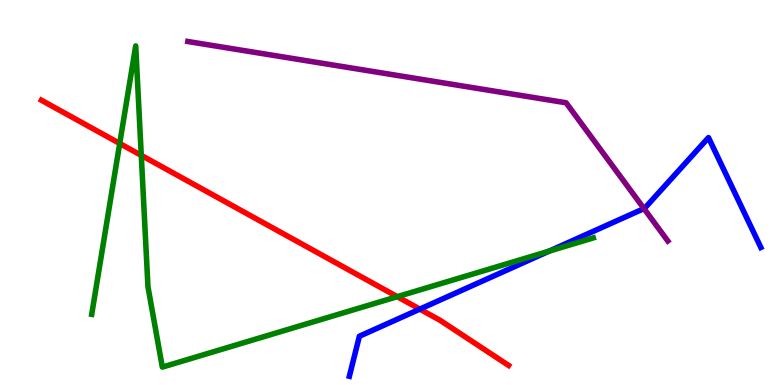[{'lines': ['blue', 'red'], 'intersections': [{'x': 5.42, 'y': 1.97}]}, {'lines': ['green', 'red'], 'intersections': [{'x': 1.54, 'y': 6.27}, {'x': 1.82, 'y': 5.96}, {'x': 5.13, 'y': 2.29}]}, {'lines': ['purple', 'red'], 'intersections': []}, {'lines': ['blue', 'green'], 'intersections': [{'x': 7.09, 'y': 3.48}]}, {'lines': ['blue', 'purple'], 'intersections': [{'x': 8.31, 'y': 4.58}]}, {'lines': ['green', 'purple'], 'intersections': []}]